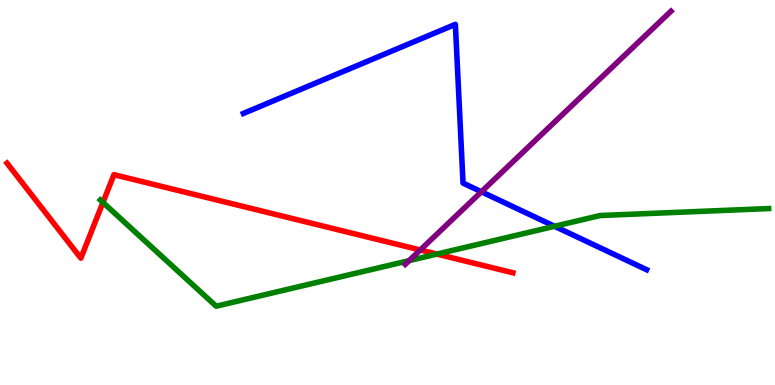[{'lines': ['blue', 'red'], 'intersections': []}, {'lines': ['green', 'red'], 'intersections': [{'x': 1.33, 'y': 4.74}, {'x': 5.64, 'y': 3.4}]}, {'lines': ['purple', 'red'], 'intersections': [{'x': 5.42, 'y': 3.51}]}, {'lines': ['blue', 'green'], 'intersections': [{'x': 7.16, 'y': 4.12}]}, {'lines': ['blue', 'purple'], 'intersections': [{'x': 6.21, 'y': 5.02}]}, {'lines': ['green', 'purple'], 'intersections': [{'x': 5.28, 'y': 3.23}]}]